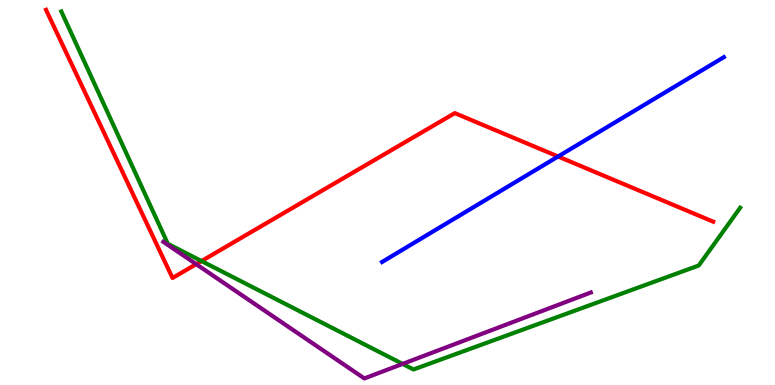[{'lines': ['blue', 'red'], 'intersections': [{'x': 7.2, 'y': 5.93}]}, {'lines': ['green', 'red'], 'intersections': [{'x': 2.6, 'y': 3.22}]}, {'lines': ['purple', 'red'], 'intersections': [{'x': 2.53, 'y': 3.14}]}, {'lines': ['blue', 'green'], 'intersections': []}, {'lines': ['blue', 'purple'], 'intersections': []}, {'lines': ['green', 'purple'], 'intersections': [{'x': 5.2, 'y': 0.548}]}]